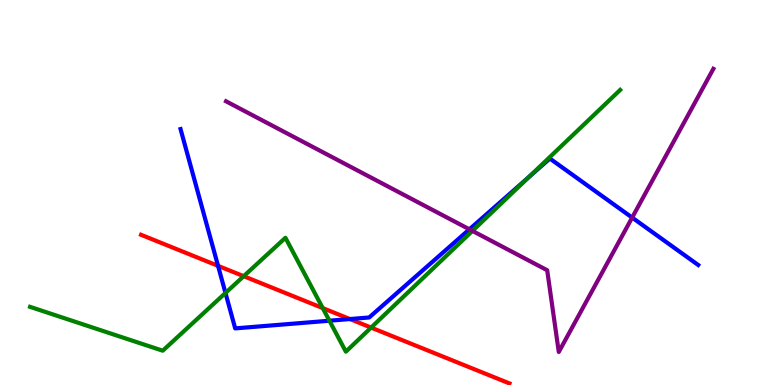[{'lines': ['blue', 'red'], 'intersections': [{'x': 2.81, 'y': 3.09}, {'x': 4.51, 'y': 1.71}]}, {'lines': ['green', 'red'], 'intersections': [{'x': 3.14, 'y': 2.83}, {'x': 4.16, 'y': 2.0}, {'x': 4.79, 'y': 1.49}]}, {'lines': ['purple', 'red'], 'intersections': []}, {'lines': ['blue', 'green'], 'intersections': [{'x': 2.91, 'y': 2.39}, {'x': 4.25, 'y': 1.67}, {'x': 6.83, 'y': 5.41}]}, {'lines': ['blue', 'purple'], 'intersections': [{'x': 6.06, 'y': 4.04}, {'x': 8.16, 'y': 4.35}]}, {'lines': ['green', 'purple'], 'intersections': [{'x': 6.1, 'y': 4.0}]}]